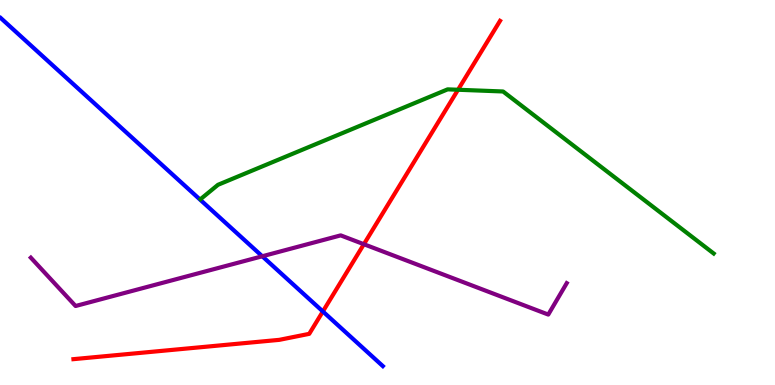[{'lines': ['blue', 'red'], 'intersections': [{'x': 4.17, 'y': 1.91}]}, {'lines': ['green', 'red'], 'intersections': [{'x': 5.91, 'y': 7.67}]}, {'lines': ['purple', 'red'], 'intersections': [{'x': 4.7, 'y': 3.66}]}, {'lines': ['blue', 'green'], 'intersections': []}, {'lines': ['blue', 'purple'], 'intersections': [{'x': 3.38, 'y': 3.34}]}, {'lines': ['green', 'purple'], 'intersections': []}]